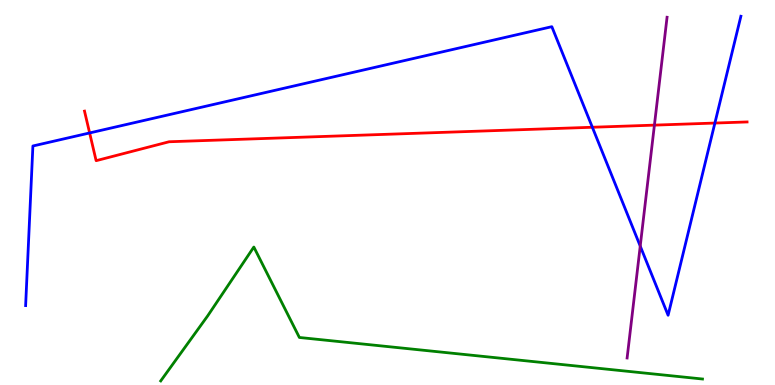[{'lines': ['blue', 'red'], 'intersections': [{'x': 1.16, 'y': 6.55}, {'x': 7.64, 'y': 6.69}, {'x': 9.22, 'y': 6.8}]}, {'lines': ['green', 'red'], 'intersections': []}, {'lines': ['purple', 'red'], 'intersections': [{'x': 8.44, 'y': 6.75}]}, {'lines': ['blue', 'green'], 'intersections': []}, {'lines': ['blue', 'purple'], 'intersections': [{'x': 8.26, 'y': 3.61}]}, {'lines': ['green', 'purple'], 'intersections': []}]